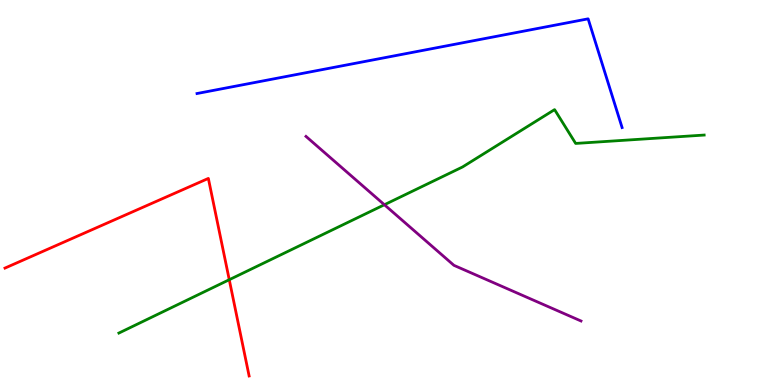[{'lines': ['blue', 'red'], 'intersections': []}, {'lines': ['green', 'red'], 'intersections': [{'x': 2.96, 'y': 2.73}]}, {'lines': ['purple', 'red'], 'intersections': []}, {'lines': ['blue', 'green'], 'intersections': []}, {'lines': ['blue', 'purple'], 'intersections': []}, {'lines': ['green', 'purple'], 'intersections': [{'x': 4.96, 'y': 4.68}]}]